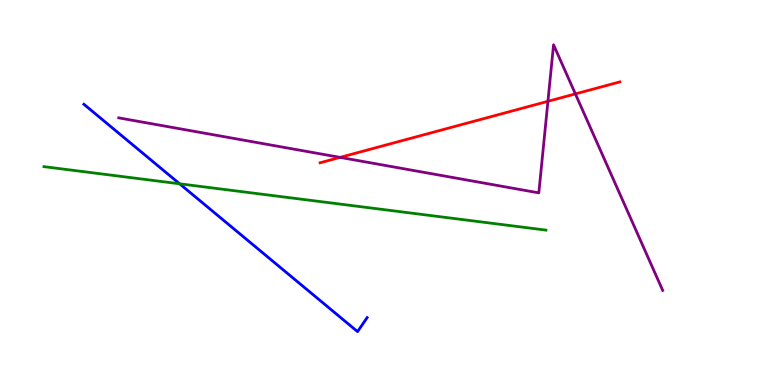[{'lines': ['blue', 'red'], 'intersections': []}, {'lines': ['green', 'red'], 'intersections': []}, {'lines': ['purple', 'red'], 'intersections': [{'x': 4.39, 'y': 5.91}, {'x': 7.07, 'y': 7.37}, {'x': 7.42, 'y': 7.56}]}, {'lines': ['blue', 'green'], 'intersections': [{'x': 2.32, 'y': 5.23}]}, {'lines': ['blue', 'purple'], 'intersections': []}, {'lines': ['green', 'purple'], 'intersections': []}]